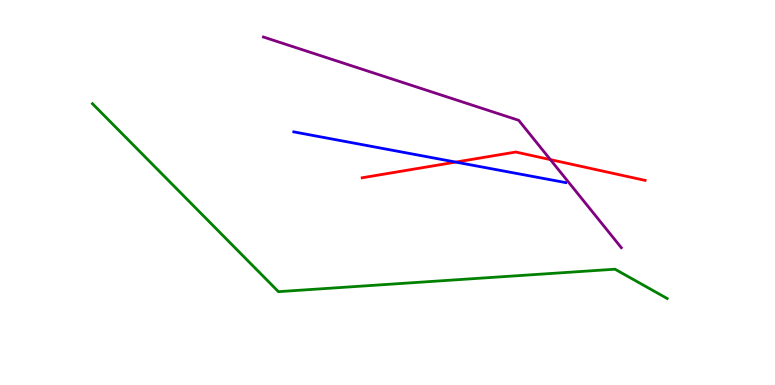[{'lines': ['blue', 'red'], 'intersections': [{'x': 5.88, 'y': 5.79}]}, {'lines': ['green', 'red'], 'intersections': []}, {'lines': ['purple', 'red'], 'intersections': [{'x': 7.1, 'y': 5.85}]}, {'lines': ['blue', 'green'], 'intersections': []}, {'lines': ['blue', 'purple'], 'intersections': []}, {'lines': ['green', 'purple'], 'intersections': []}]